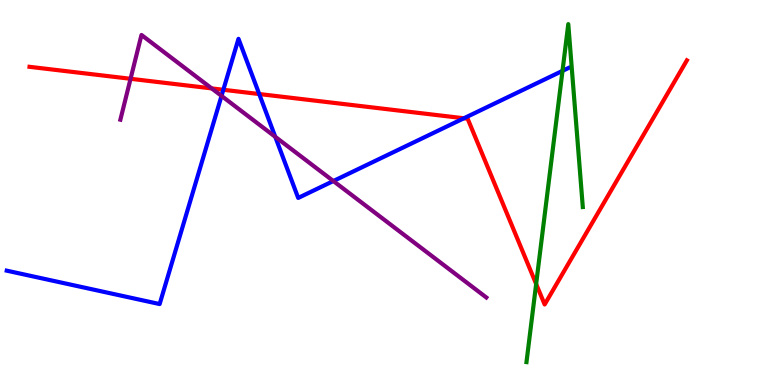[{'lines': ['blue', 'red'], 'intersections': [{'x': 2.88, 'y': 7.67}, {'x': 3.34, 'y': 7.56}, {'x': 5.99, 'y': 6.93}]}, {'lines': ['green', 'red'], 'intersections': [{'x': 6.92, 'y': 2.62}]}, {'lines': ['purple', 'red'], 'intersections': [{'x': 1.68, 'y': 7.95}, {'x': 2.73, 'y': 7.7}]}, {'lines': ['blue', 'green'], 'intersections': [{'x': 7.26, 'y': 8.16}]}, {'lines': ['blue', 'purple'], 'intersections': [{'x': 2.86, 'y': 7.51}, {'x': 3.55, 'y': 6.45}, {'x': 4.3, 'y': 5.3}]}, {'lines': ['green', 'purple'], 'intersections': []}]